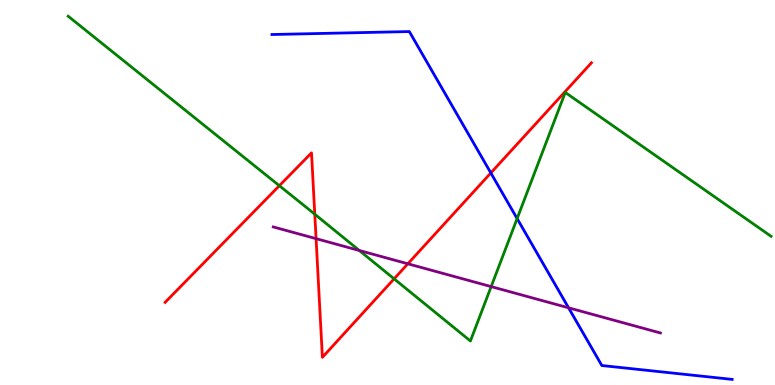[{'lines': ['blue', 'red'], 'intersections': [{'x': 6.33, 'y': 5.51}]}, {'lines': ['green', 'red'], 'intersections': [{'x': 3.6, 'y': 5.18}, {'x': 4.06, 'y': 4.44}, {'x': 5.09, 'y': 2.76}]}, {'lines': ['purple', 'red'], 'intersections': [{'x': 4.08, 'y': 3.8}, {'x': 5.26, 'y': 3.15}]}, {'lines': ['blue', 'green'], 'intersections': [{'x': 6.67, 'y': 4.32}]}, {'lines': ['blue', 'purple'], 'intersections': [{'x': 7.34, 'y': 2.01}]}, {'lines': ['green', 'purple'], 'intersections': [{'x': 4.64, 'y': 3.49}, {'x': 6.34, 'y': 2.56}]}]